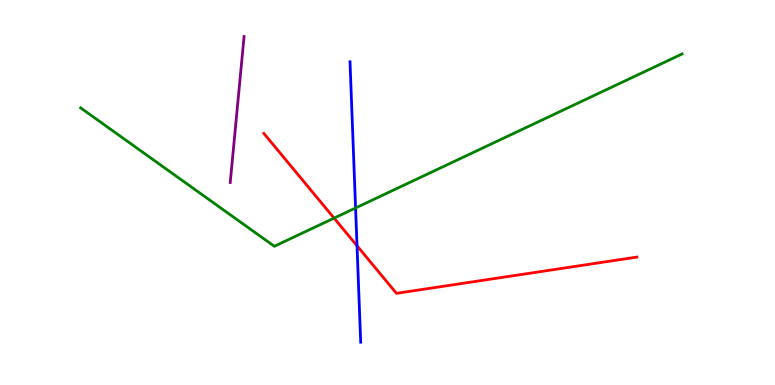[{'lines': ['blue', 'red'], 'intersections': [{'x': 4.61, 'y': 3.62}]}, {'lines': ['green', 'red'], 'intersections': [{'x': 4.31, 'y': 4.33}]}, {'lines': ['purple', 'red'], 'intersections': []}, {'lines': ['blue', 'green'], 'intersections': [{'x': 4.59, 'y': 4.6}]}, {'lines': ['blue', 'purple'], 'intersections': []}, {'lines': ['green', 'purple'], 'intersections': []}]